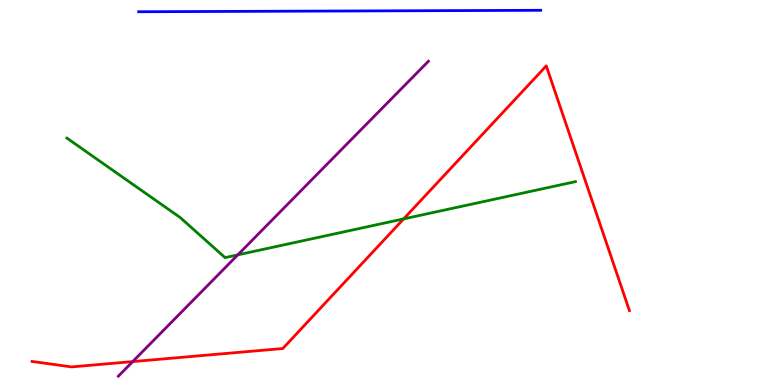[{'lines': ['blue', 'red'], 'intersections': []}, {'lines': ['green', 'red'], 'intersections': [{'x': 5.21, 'y': 4.31}]}, {'lines': ['purple', 'red'], 'intersections': [{'x': 1.71, 'y': 0.608}]}, {'lines': ['blue', 'green'], 'intersections': []}, {'lines': ['blue', 'purple'], 'intersections': []}, {'lines': ['green', 'purple'], 'intersections': [{'x': 3.07, 'y': 3.38}]}]